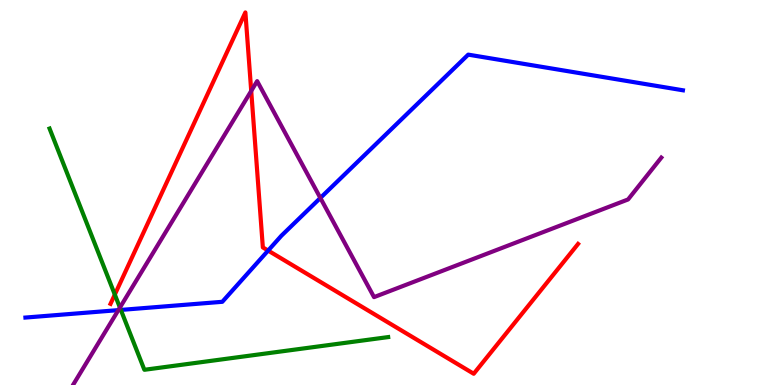[{'lines': ['blue', 'red'], 'intersections': [{'x': 3.46, 'y': 3.49}]}, {'lines': ['green', 'red'], 'intersections': [{'x': 1.48, 'y': 2.35}]}, {'lines': ['purple', 'red'], 'intersections': [{'x': 3.24, 'y': 7.64}]}, {'lines': ['blue', 'green'], 'intersections': [{'x': 1.56, 'y': 1.95}]}, {'lines': ['blue', 'purple'], 'intersections': [{'x': 1.53, 'y': 1.94}, {'x': 4.13, 'y': 4.86}]}, {'lines': ['green', 'purple'], 'intersections': [{'x': 1.55, 'y': 2.01}]}]